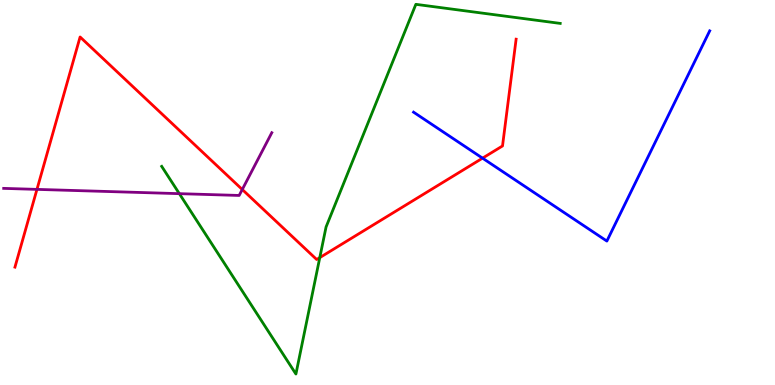[{'lines': ['blue', 'red'], 'intersections': [{'x': 6.23, 'y': 5.89}]}, {'lines': ['green', 'red'], 'intersections': [{'x': 4.13, 'y': 3.31}]}, {'lines': ['purple', 'red'], 'intersections': [{'x': 0.477, 'y': 5.08}, {'x': 3.13, 'y': 5.08}]}, {'lines': ['blue', 'green'], 'intersections': []}, {'lines': ['blue', 'purple'], 'intersections': []}, {'lines': ['green', 'purple'], 'intersections': [{'x': 2.31, 'y': 4.97}]}]